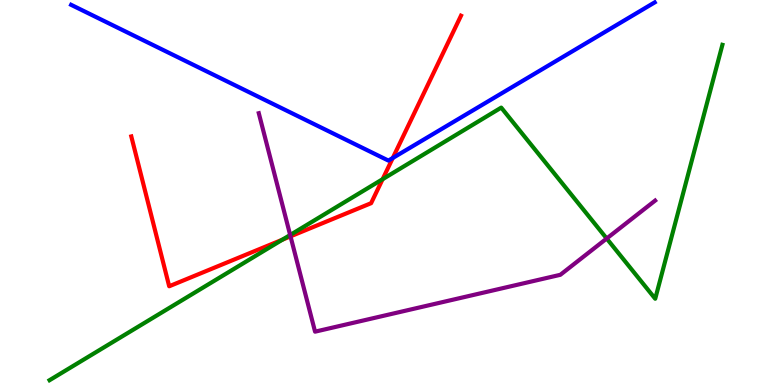[{'lines': ['blue', 'red'], 'intersections': [{'x': 5.07, 'y': 5.9}]}, {'lines': ['green', 'red'], 'intersections': [{'x': 3.64, 'y': 3.77}, {'x': 4.94, 'y': 5.35}]}, {'lines': ['purple', 'red'], 'intersections': [{'x': 3.75, 'y': 3.86}]}, {'lines': ['blue', 'green'], 'intersections': []}, {'lines': ['blue', 'purple'], 'intersections': []}, {'lines': ['green', 'purple'], 'intersections': [{'x': 3.74, 'y': 3.9}, {'x': 7.83, 'y': 3.8}]}]